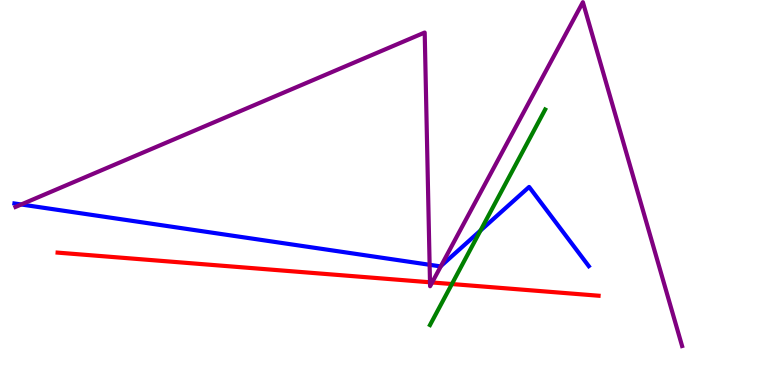[{'lines': ['blue', 'red'], 'intersections': []}, {'lines': ['green', 'red'], 'intersections': [{'x': 5.83, 'y': 2.62}]}, {'lines': ['purple', 'red'], 'intersections': [{'x': 5.55, 'y': 2.67}, {'x': 5.58, 'y': 2.66}]}, {'lines': ['blue', 'green'], 'intersections': [{'x': 6.2, 'y': 4.01}]}, {'lines': ['blue', 'purple'], 'intersections': [{'x': 0.274, 'y': 4.69}, {'x': 5.54, 'y': 3.12}, {'x': 5.69, 'y': 3.09}]}, {'lines': ['green', 'purple'], 'intersections': []}]